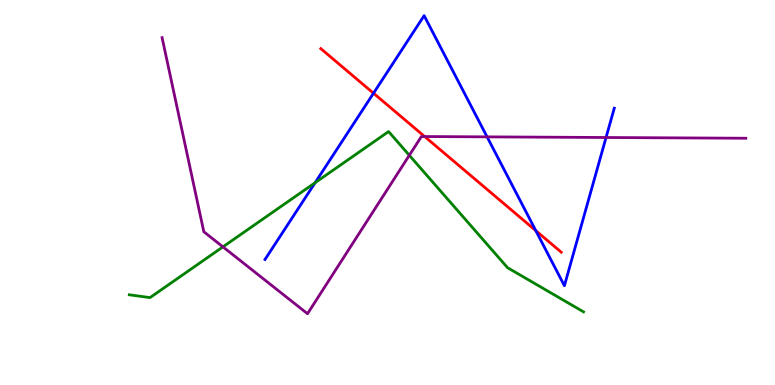[{'lines': ['blue', 'red'], 'intersections': [{'x': 4.82, 'y': 7.58}, {'x': 6.91, 'y': 4.01}]}, {'lines': ['green', 'red'], 'intersections': []}, {'lines': ['purple', 'red'], 'intersections': [{'x': 5.48, 'y': 6.45}]}, {'lines': ['blue', 'green'], 'intersections': [{'x': 4.07, 'y': 5.25}]}, {'lines': ['blue', 'purple'], 'intersections': [{'x': 6.28, 'y': 6.45}, {'x': 7.82, 'y': 6.43}]}, {'lines': ['green', 'purple'], 'intersections': [{'x': 2.88, 'y': 3.59}, {'x': 5.28, 'y': 5.97}]}]